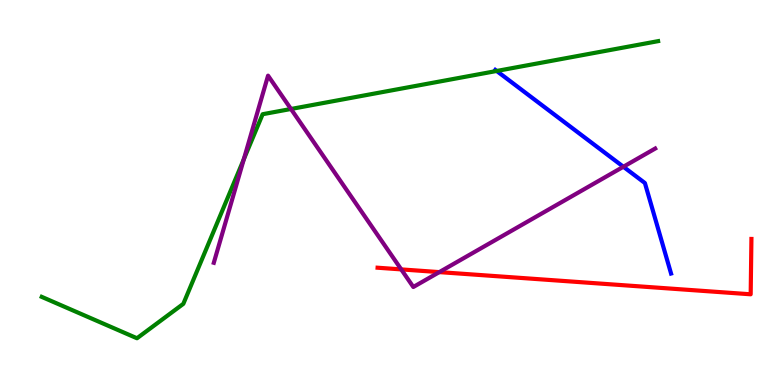[{'lines': ['blue', 'red'], 'intersections': []}, {'lines': ['green', 'red'], 'intersections': []}, {'lines': ['purple', 'red'], 'intersections': [{'x': 5.18, 'y': 3.0}, {'x': 5.67, 'y': 2.93}]}, {'lines': ['blue', 'green'], 'intersections': [{'x': 6.41, 'y': 8.16}]}, {'lines': ['blue', 'purple'], 'intersections': [{'x': 8.04, 'y': 5.67}]}, {'lines': ['green', 'purple'], 'intersections': [{'x': 3.15, 'y': 5.87}, {'x': 3.75, 'y': 7.17}]}]